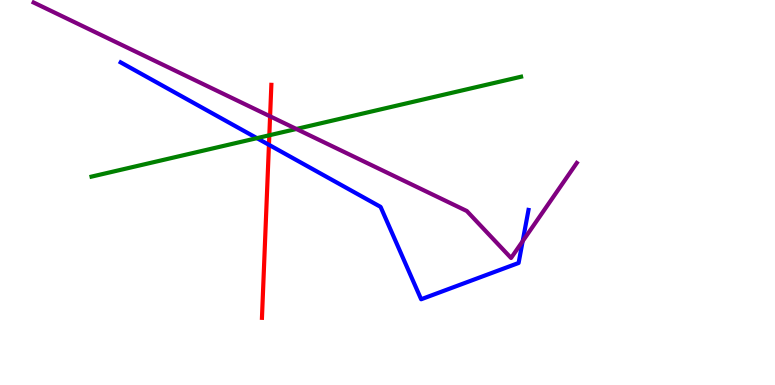[{'lines': ['blue', 'red'], 'intersections': [{'x': 3.47, 'y': 6.24}]}, {'lines': ['green', 'red'], 'intersections': [{'x': 3.48, 'y': 6.49}]}, {'lines': ['purple', 'red'], 'intersections': [{'x': 3.49, 'y': 6.98}]}, {'lines': ['blue', 'green'], 'intersections': [{'x': 3.32, 'y': 6.41}]}, {'lines': ['blue', 'purple'], 'intersections': [{'x': 6.74, 'y': 3.74}]}, {'lines': ['green', 'purple'], 'intersections': [{'x': 3.82, 'y': 6.65}]}]